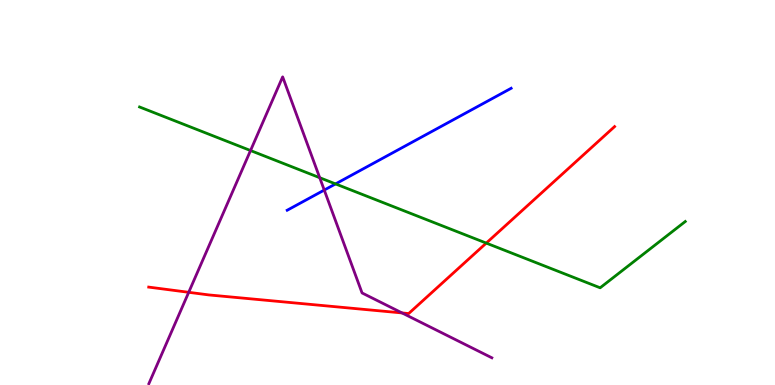[{'lines': ['blue', 'red'], 'intersections': []}, {'lines': ['green', 'red'], 'intersections': [{'x': 6.27, 'y': 3.69}]}, {'lines': ['purple', 'red'], 'intersections': [{'x': 2.43, 'y': 2.41}, {'x': 5.19, 'y': 1.87}]}, {'lines': ['blue', 'green'], 'intersections': [{'x': 4.33, 'y': 5.22}]}, {'lines': ['blue', 'purple'], 'intersections': [{'x': 4.18, 'y': 5.06}]}, {'lines': ['green', 'purple'], 'intersections': [{'x': 3.23, 'y': 6.09}, {'x': 4.13, 'y': 5.38}]}]